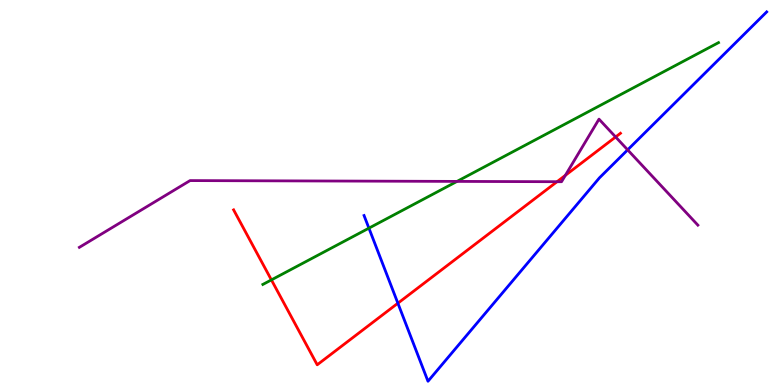[{'lines': ['blue', 'red'], 'intersections': [{'x': 5.13, 'y': 2.12}]}, {'lines': ['green', 'red'], 'intersections': [{'x': 3.5, 'y': 2.73}]}, {'lines': ['purple', 'red'], 'intersections': [{'x': 7.19, 'y': 5.28}, {'x': 7.29, 'y': 5.45}, {'x': 7.94, 'y': 6.44}]}, {'lines': ['blue', 'green'], 'intersections': [{'x': 4.76, 'y': 4.07}]}, {'lines': ['blue', 'purple'], 'intersections': [{'x': 8.1, 'y': 6.11}]}, {'lines': ['green', 'purple'], 'intersections': [{'x': 5.9, 'y': 5.29}]}]